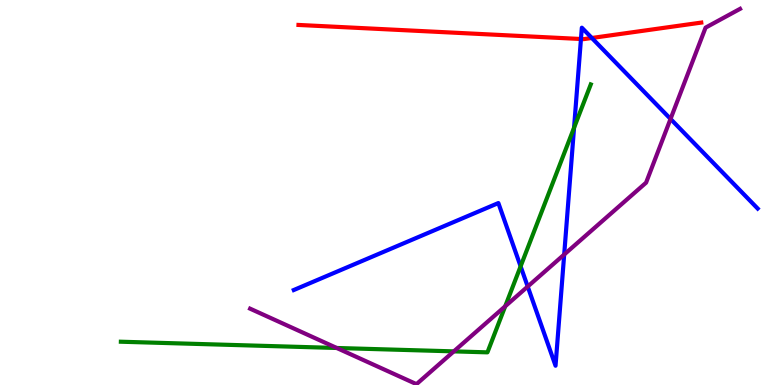[{'lines': ['blue', 'red'], 'intersections': [{'x': 7.5, 'y': 8.99}, {'x': 7.64, 'y': 9.01}]}, {'lines': ['green', 'red'], 'intersections': []}, {'lines': ['purple', 'red'], 'intersections': []}, {'lines': ['blue', 'green'], 'intersections': [{'x': 6.72, 'y': 3.08}, {'x': 7.41, 'y': 6.68}]}, {'lines': ['blue', 'purple'], 'intersections': [{'x': 6.81, 'y': 2.56}, {'x': 7.28, 'y': 3.39}, {'x': 8.65, 'y': 6.91}]}, {'lines': ['green', 'purple'], 'intersections': [{'x': 4.35, 'y': 0.962}, {'x': 5.86, 'y': 0.873}, {'x': 6.52, 'y': 2.04}]}]